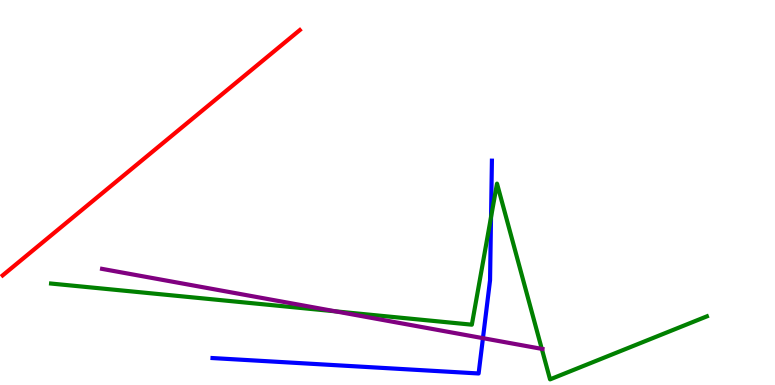[{'lines': ['blue', 'red'], 'intersections': []}, {'lines': ['green', 'red'], 'intersections': []}, {'lines': ['purple', 'red'], 'intersections': []}, {'lines': ['blue', 'green'], 'intersections': [{'x': 6.34, 'y': 4.36}]}, {'lines': ['blue', 'purple'], 'intersections': [{'x': 6.23, 'y': 1.22}]}, {'lines': ['green', 'purple'], 'intersections': [{'x': 4.33, 'y': 1.91}, {'x': 6.99, 'y': 0.939}]}]